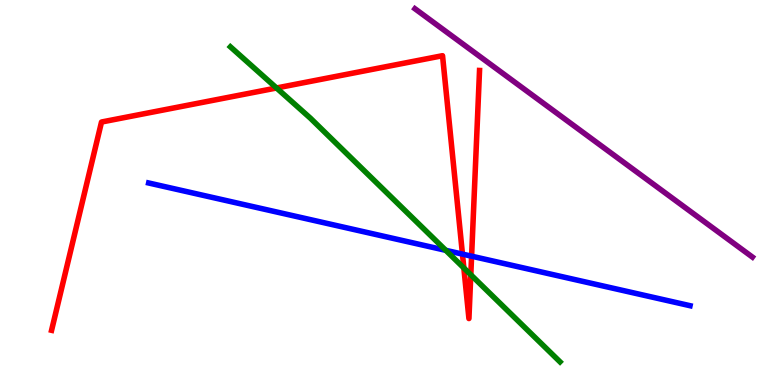[{'lines': ['blue', 'red'], 'intersections': [{'x': 5.97, 'y': 3.4}, {'x': 6.09, 'y': 3.35}]}, {'lines': ['green', 'red'], 'intersections': [{'x': 3.57, 'y': 7.71}, {'x': 5.99, 'y': 3.04}, {'x': 6.07, 'y': 2.86}]}, {'lines': ['purple', 'red'], 'intersections': []}, {'lines': ['blue', 'green'], 'intersections': [{'x': 5.75, 'y': 3.5}]}, {'lines': ['blue', 'purple'], 'intersections': []}, {'lines': ['green', 'purple'], 'intersections': []}]